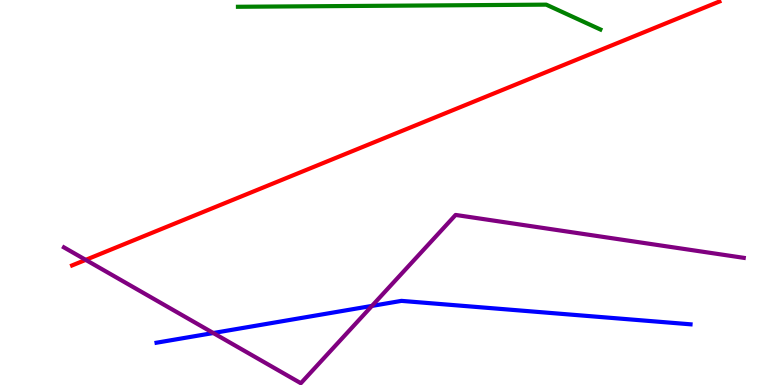[{'lines': ['blue', 'red'], 'intersections': []}, {'lines': ['green', 'red'], 'intersections': []}, {'lines': ['purple', 'red'], 'intersections': [{'x': 1.11, 'y': 3.25}]}, {'lines': ['blue', 'green'], 'intersections': []}, {'lines': ['blue', 'purple'], 'intersections': [{'x': 2.75, 'y': 1.35}, {'x': 4.8, 'y': 2.05}]}, {'lines': ['green', 'purple'], 'intersections': []}]